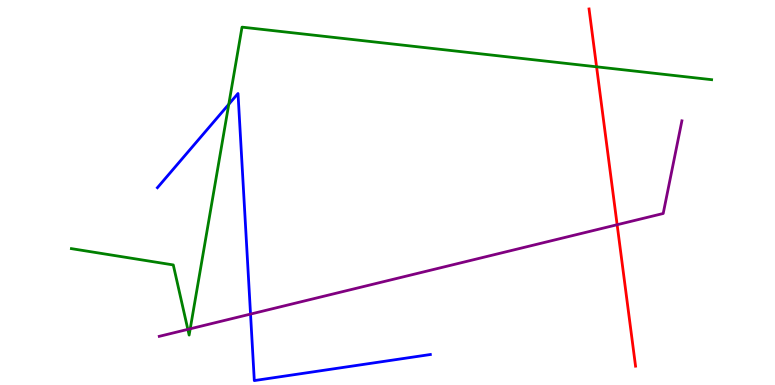[{'lines': ['blue', 'red'], 'intersections': []}, {'lines': ['green', 'red'], 'intersections': [{'x': 7.7, 'y': 8.26}]}, {'lines': ['purple', 'red'], 'intersections': [{'x': 7.96, 'y': 4.16}]}, {'lines': ['blue', 'green'], 'intersections': [{'x': 2.95, 'y': 7.29}]}, {'lines': ['blue', 'purple'], 'intersections': [{'x': 3.23, 'y': 1.84}]}, {'lines': ['green', 'purple'], 'intersections': [{'x': 2.42, 'y': 1.44}, {'x': 2.45, 'y': 1.46}]}]